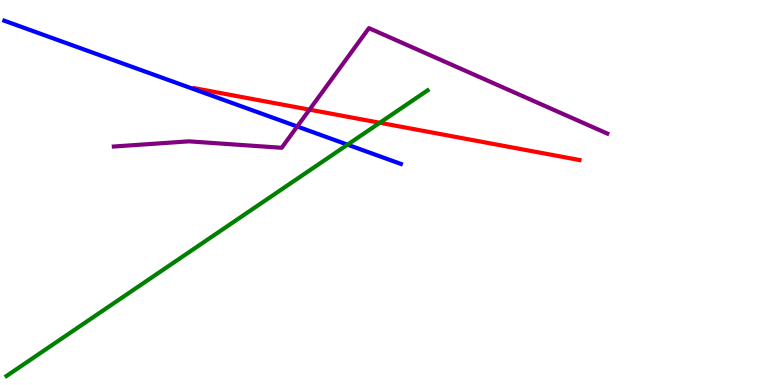[{'lines': ['blue', 'red'], 'intersections': []}, {'lines': ['green', 'red'], 'intersections': [{'x': 4.9, 'y': 6.81}]}, {'lines': ['purple', 'red'], 'intersections': [{'x': 3.99, 'y': 7.15}]}, {'lines': ['blue', 'green'], 'intersections': [{'x': 4.48, 'y': 6.24}]}, {'lines': ['blue', 'purple'], 'intersections': [{'x': 3.84, 'y': 6.71}]}, {'lines': ['green', 'purple'], 'intersections': []}]